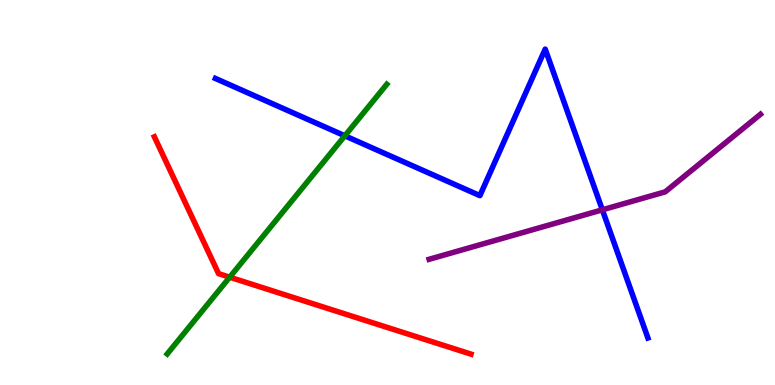[{'lines': ['blue', 'red'], 'intersections': []}, {'lines': ['green', 'red'], 'intersections': [{'x': 2.96, 'y': 2.8}]}, {'lines': ['purple', 'red'], 'intersections': []}, {'lines': ['blue', 'green'], 'intersections': [{'x': 4.45, 'y': 6.47}]}, {'lines': ['blue', 'purple'], 'intersections': [{'x': 7.77, 'y': 4.55}]}, {'lines': ['green', 'purple'], 'intersections': []}]